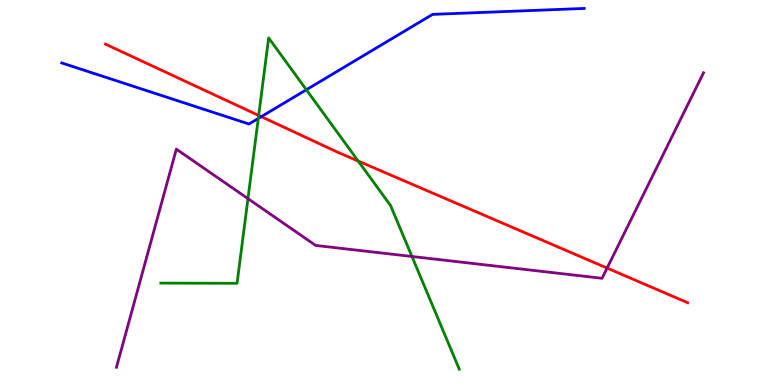[{'lines': ['blue', 'red'], 'intersections': [{'x': 3.37, 'y': 6.97}]}, {'lines': ['green', 'red'], 'intersections': [{'x': 3.34, 'y': 7.0}, {'x': 4.62, 'y': 5.82}]}, {'lines': ['purple', 'red'], 'intersections': [{'x': 7.83, 'y': 3.04}]}, {'lines': ['blue', 'green'], 'intersections': [{'x': 3.33, 'y': 6.92}, {'x': 3.95, 'y': 7.67}]}, {'lines': ['blue', 'purple'], 'intersections': []}, {'lines': ['green', 'purple'], 'intersections': [{'x': 3.2, 'y': 4.84}, {'x': 5.32, 'y': 3.34}]}]